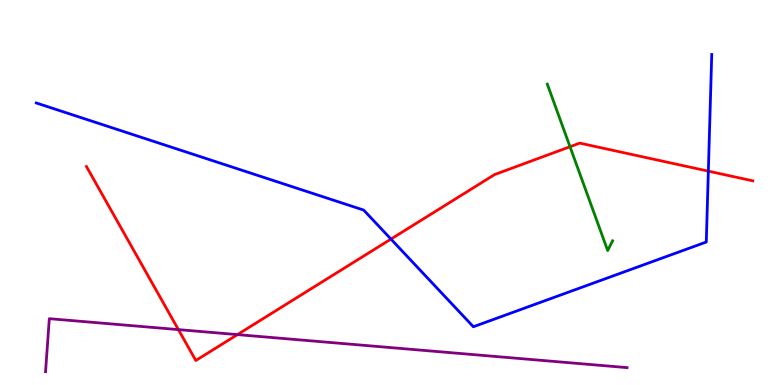[{'lines': ['blue', 'red'], 'intersections': [{'x': 5.04, 'y': 3.79}, {'x': 9.14, 'y': 5.55}]}, {'lines': ['green', 'red'], 'intersections': [{'x': 7.35, 'y': 6.19}]}, {'lines': ['purple', 'red'], 'intersections': [{'x': 2.3, 'y': 1.44}, {'x': 3.06, 'y': 1.31}]}, {'lines': ['blue', 'green'], 'intersections': []}, {'lines': ['blue', 'purple'], 'intersections': []}, {'lines': ['green', 'purple'], 'intersections': []}]